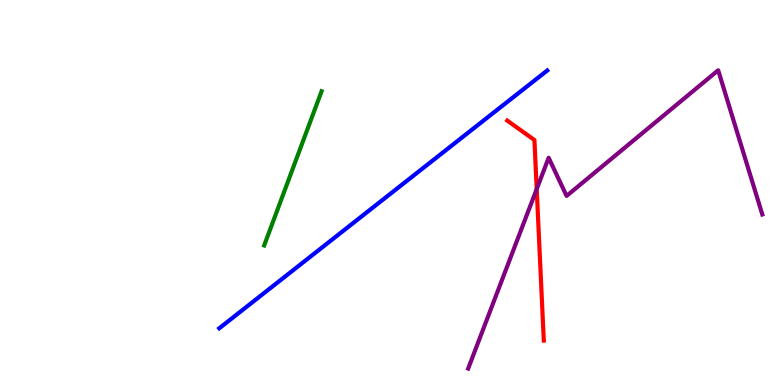[{'lines': ['blue', 'red'], 'intersections': []}, {'lines': ['green', 'red'], 'intersections': []}, {'lines': ['purple', 'red'], 'intersections': [{'x': 6.93, 'y': 5.09}]}, {'lines': ['blue', 'green'], 'intersections': []}, {'lines': ['blue', 'purple'], 'intersections': []}, {'lines': ['green', 'purple'], 'intersections': []}]